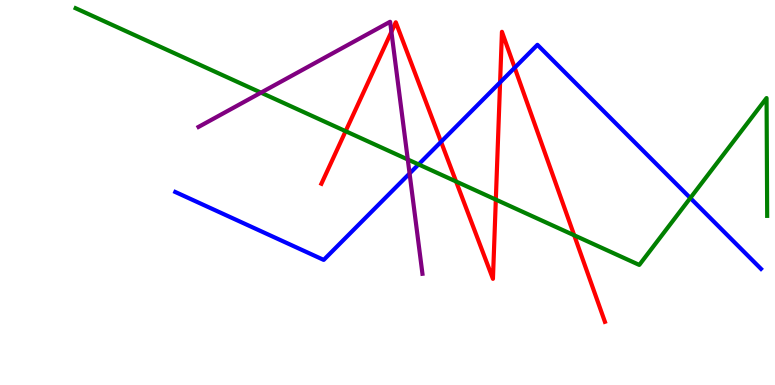[{'lines': ['blue', 'red'], 'intersections': [{'x': 5.69, 'y': 6.32}, {'x': 6.45, 'y': 7.86}, {'x': 6.64, 'y': 8.24}]}, {'lines': ['green', 'red'], 'intersections': [{'x': 4.46, 'y': 6.59}, {'x': 5.88, 'y': 5.29}, {'x': 6.4, 'y': 4.82}, {'x': 7.41, 'y': 3.89}]}, {'lines': ['purple', 'red'], 'intersections': [{'x': 5.05, 'y': 9.17}]}, {'lines': ['blue', 'green'], 'intersections': [{'x': 5.4, 'y': 5.73}, {'x': 8.91, 'y': 4.86}]}, {'lines': ['blue', 'purple'], 'intersections': [{'x': 5.28, 'y': 5.49}]}, {'lines': ['green', 'purple'], 'intersections': [{'x': 3.37, 'y': 7.59}, {'x': 5.26, 'y': 5.86}]}]